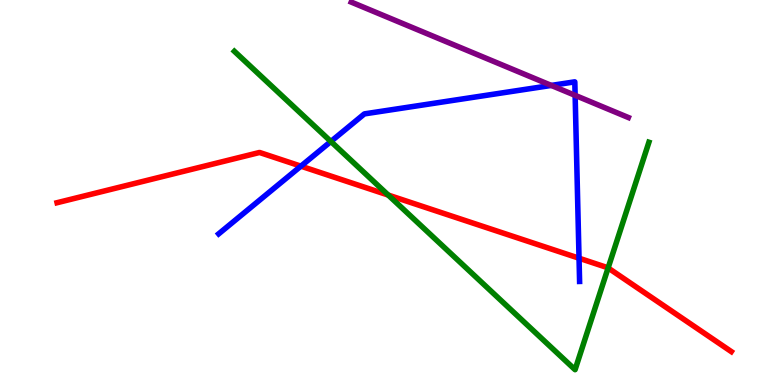[{'lines': ['blue', 'red'], 'intersections': [{'x': 3.88, 'y': 5.68}, {'x': 7.47, 'y': 3.29}]}, {'lines': ['green', 'red'], 'intersections': [{'x': 5.01, 'y': 4.93}, {'x': 7.85, 'y': 3.04}]}, {'lines': ['purple', 'red'], 'intersections': []}, {'lines': ['blue', 'green'], 'intersections': [{'x': 4.27, 'y': 6.33}]}, {'lines': ['blue', 'purple'], 'intersections': [{'x': 7.11, 'y': 7.78}, {'x': 7.42, 'y': 7.52}]}, {'lines': ['green', 'purple'], 'intersections': []}]